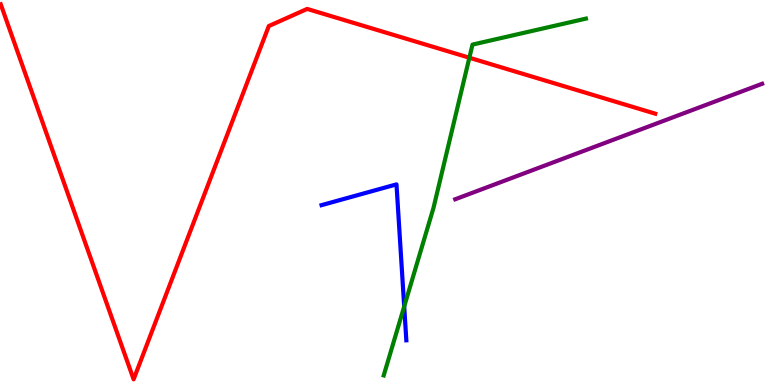[{'lines': ['blue', 'red'], 'intersections': []}, {'lines': ['green', 'red'], 'intersections': [{'x': 6.06, 'y': 8.5}]}, {'lines': ['purple', 'red'], 'intersections': []}, {'lines': ['blue', 'green'], 'intersections': [{'x': 5.22, 'y': 2.04}]}, {'lines': ['blue', 'purple'], 'intersections': []}, {'lines': ['green', 'purple'], 'intersections': []}]